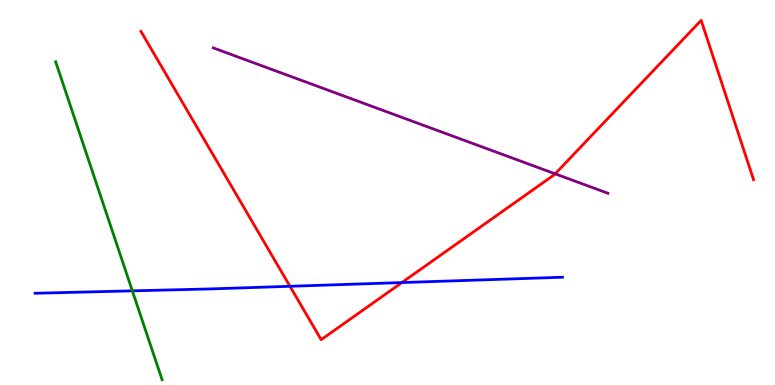[{'lines': ['blue', 'red'], 'intersections': [{'x': 3.74, 'y': 2.56}, {'x': 5.19, 'y': 2.66}]}, {'lines': ['green', 'red'], 'intersections': []}, {'lines': ['purple', 'red'], 'intersections': [{'x': 7.16, 'y': 5.48}]}, {'lines': ['blue', 'green'], 'intersections': [{'x': 1.71, 'y': 2.45}]}, {'lines': ['blue', 'purple'], 'intersections': []}, {'lines': ['green', 'purple'], 'intersections': []}]